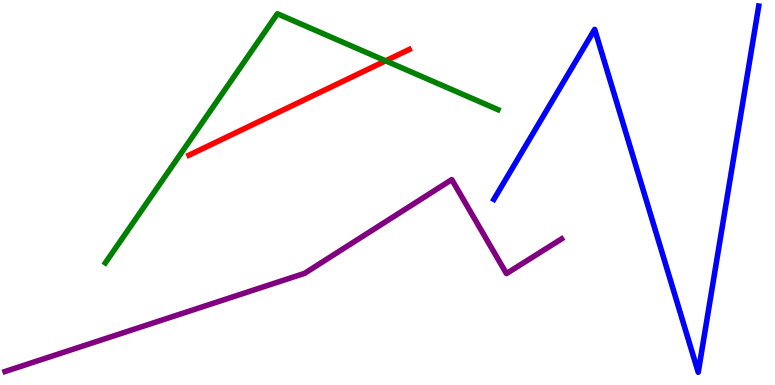[{'lines': ['blue', 'red'], 'intersections': []}, {'lines': ['green', 'red'], 'intersections': [{'x': 4.98, 'y': 8.42}]}, {'lines': ['purple', 'red'], 'intersections': []}, {'lines': ['blue', 'green'], 'intersections': []}, {'lines': ['blue', 'purple'], 'intersections': []}, {'lines': ['green', 'purple'], 'intersections': []}]